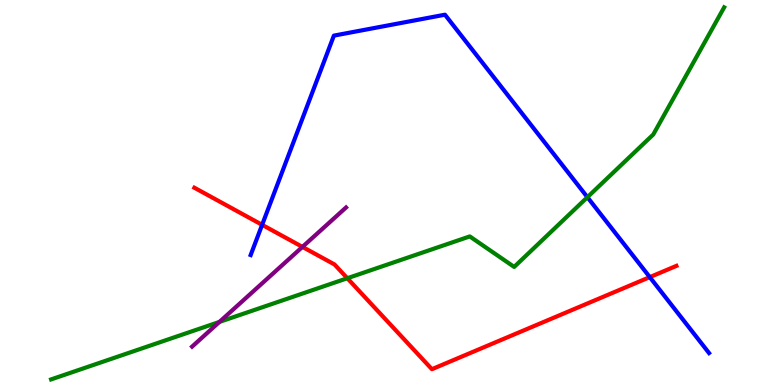[{'lines': ['blue', 'red'], 'intersections': [{'x': 3.38, 'y': 4.16}, {'x': 8.38, 'y': 2.8}]}, {'lines': ['green', 'red'], 'intersections': [{'x': 4.48, 'y': 2.77}]}, {'lines': ['purple', 'red'], 'intersections': [{'x': 3.9, 'y': 3.59}]}, {'lines': ['blue', 'green'], 'intersections': [{'x': 7.58, 'y': 4.88}]}, {'lines': ['blue', 'purple'], 'intersections': []}, {'lines': ['green', 'purple'], 'intersections': [{'x': 2.83, 'y': 1.64}]}]